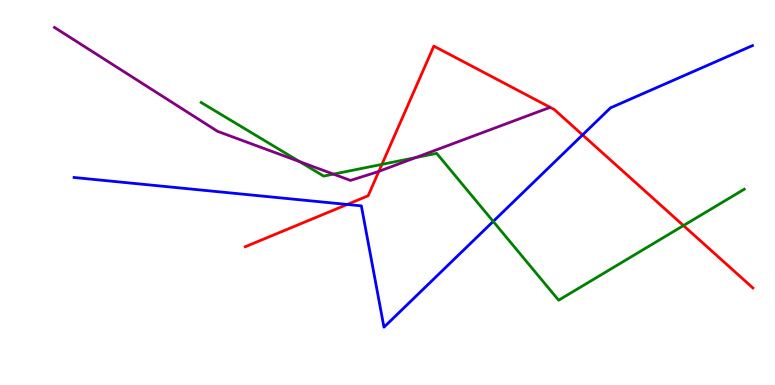[{'lines': ['blue', 'red'], 'intersections': [{'x': 4.48, 'y': 4.69}, {'x': 7.52, 'y': 6.5}]}, {'lines': ['green', 'red'], 'intersections': [{'x': 4.93, 'y': 5.73}, {'x': 8.82, 'y': 4.14}]}, {'lines': ['purple', 'red'], 'intersections': [{'x': 4.89, 'y': 5.55}]}, {'lines': ['blue', 'green'], 'intersections': [{'x': 6.36, 'y': 4.25}]}, {'lines': ['blue', 'purple'], 'intersections': []}, {'lines': ['green', 'purple'], 'intersections': [{'x': 3.87, 'y': 5.8}, {'x': 4.3, 'y': 5.48}, {'x': 5.36, 'y': 5.91}]}]